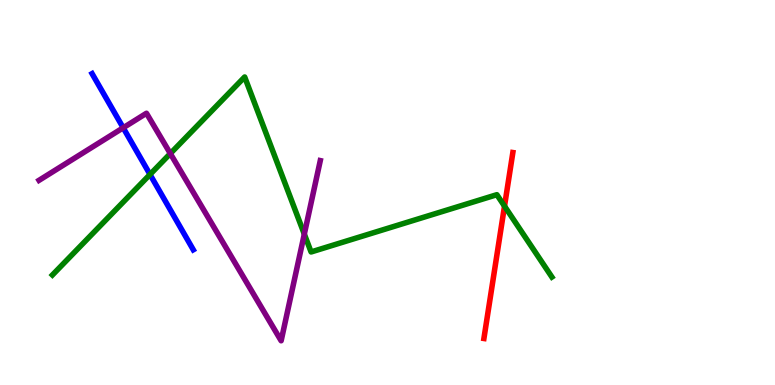[{'lines': ['blue', 'red'], 'intersections': []}, {'lines': ['green', 'red'], 'intersections': [{'x': 6.51, 'y': 4.65}]}, {'lines': ['purple', 'red'], 'intersections': []}, {'lines': ['blue', 'green'], 'intersections': [{'x': 1.94, 'y': 5.47}]}, {'lines': ['blue', 'purple'], 'intersections': [{'x': 1.59, 'y': 6.68}]}, {'lines': ['green', 'purple'], 'intersections': [{'x': 2.2, 'y': 6.01}, {'x': 3.93, 'y': 3.92}]}]